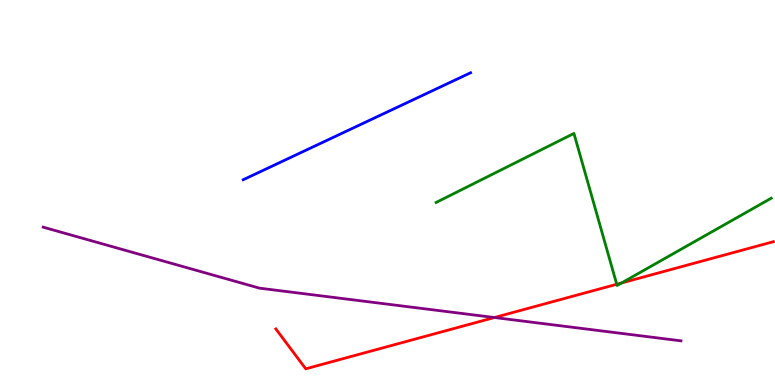[{'lines': ['blue', 'red'], 'intersections': []}, {'lines': ['green', 'red'], 'intersections': [{'x': 7.96, 'y': 2.62}, {'x': 8.02, 'y': 2.65}]}, {'lines': ['purple', 'red'], 'intersections': [{'x': 6.38, 'y': 1.75}]}, {'lines': ['blue', 'green'], 'intersections': []}, {'lines': ['blue', 'purple'], 'intersections': []}, {'lines': ['green', 'purple'], 'intersections': []}]